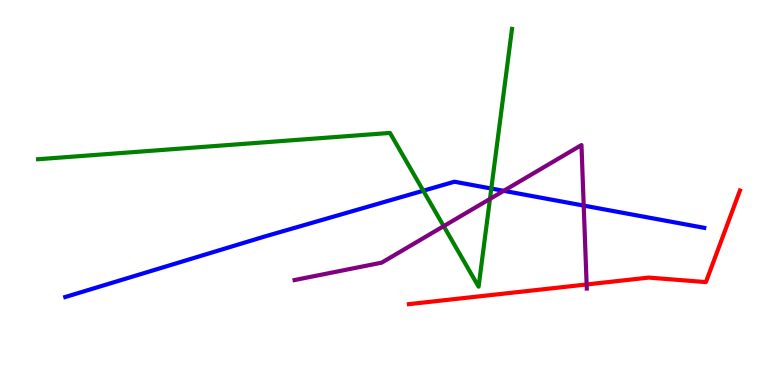[{'lines': ['blue', 'red'], 'intersections': []}, {'lines': ['green', 'red'], 'intersections': []}, {'lines': ['purple', 'red'], 'intersections': [{'x': 7.57, 'y': 2.61}]}, {'lines': ['blue', 'green'], 'intersections': [{'x': 5.46, 'y': 5.05}, {'x': 6.34, 'y': 5.1}]}, {'lines': ['blue', 'purple'], 'intersections': [{'x': 6.5, 'y': 5.04}, {'x': 7.53, 'y': 4.66}]}, {'lines': ['green', 'purple'], 'intersections': [{'x': 5.73, 'y': 4.13}, {'x': 6.32, 'y': 4.83}]}]